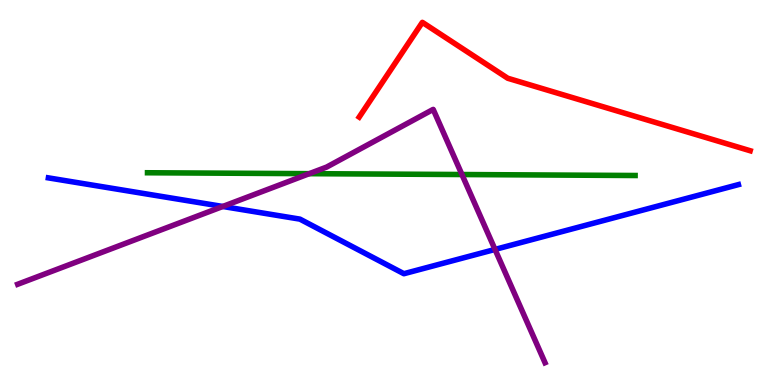[{'lines': ['blue', 'red'], 'intersections': []}, {'lines': ['green', 'red'], 'intersections': []}, {'lines': ['purple', 'red'], 'intersections': []}, {'lines': ['blue', 'green'], 'intersections': []}, {'lines': ['blue', 'purple'], 'intersections': [{'x': 2.87, 'y': 4.64}, {'x': 6.39, 'y': 3.52}]}, {'lines': ['green', 'purple'], 'intersections': [{'x': 3.99, 'y': 5.49}, {'x': 5.96, 'y': 5.47}]}]